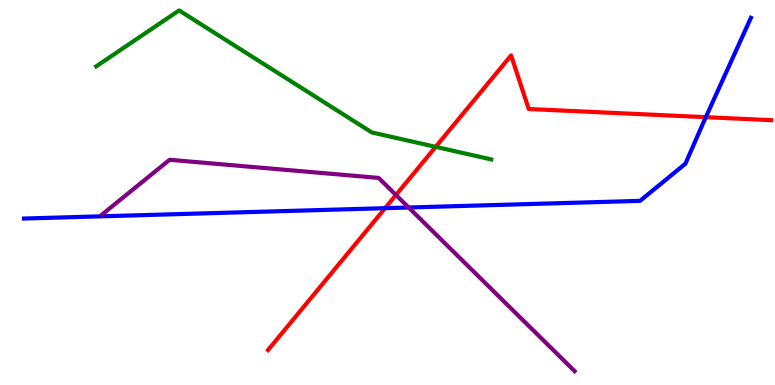[{'lines': ['blue', 'red'], 'intersections': [{'x': 4.97, 'y': 4.59}, {'x': 9.11, 'y': 6.96}]}, {'lines': ['green', 'red'], 'intersections': [{'x': 5.62, 'y': 6.19}]}, {'lines': ['purple', 'red'], 'intersections': [{'x': 5.11, 'y': 4.94}]}, {'lines': ['blue', 'green'], 'intersections': []}, {'lines': ['blue', 'purple'], 'intersections': [{'x': 5.27, 'y': 4.61}]}, {'lines': ['green', 'purple'], 'intersections': []}]